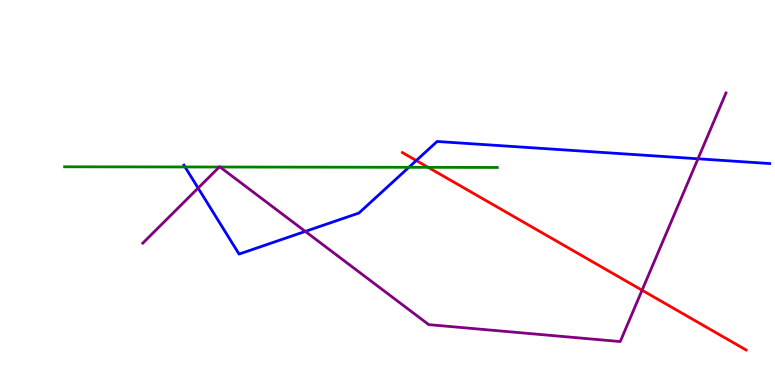[{'lines': ['blue', 'red'], 'intersections': [{'x': 5.37, 'y': 5.83}]}, {'lines': ['green', 'red'], 'intersections': [{'x': 5.52, 'y': 5.65}]}, {'lines': ['purple', 'red'], 'intersections': [{'x': 8.28, 'y': 2.46}]}, {'lines': ['blue', 'green'], 'intersections': [{'x': 2.39, 'y': 5.66}, {'x': 5.28, 'y': 5.65}]}, {'lines': ['blue', 'purple'], 'intersections': [{'x': 2.56, 'y': 5.12}, {'x': 3.94, 'y': 3.99}, {'x': 9.01, 'y': 5.88}]}, {'lines': ['green', 'purple'], 'intersections': [{'x': 2.83, 'y': 5.66}, {'x': 2.84, 'y': 5.66}]}]